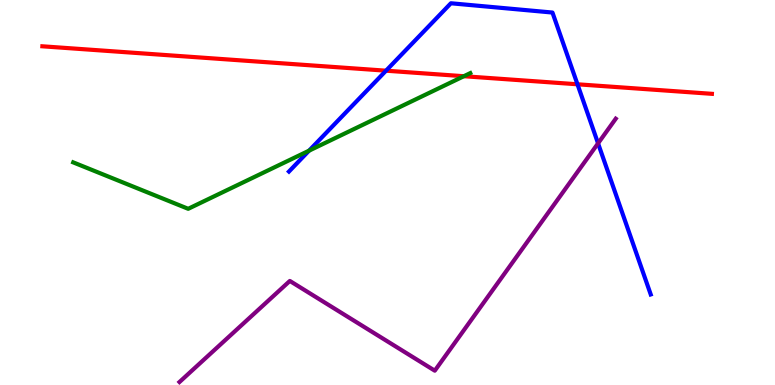[{'lines': ['blue', 'red'], 'intersections': [{'x': 4.98, 'y': 8.16}, {'x': 7.45, 'y': 7.81}]}, {'lines': ['green', 'red'], 'intersections': [{'x': 5.99, 'y': 8.02}]}, {'lines': ['purple', 'red'], 'intersections': []}, {'lines': ['blue', 'green'], 'intersections': [{'x': 3.99, 'y': 6.09}]}, {'lines': ['blue', 'purple'], 'intersections': [{'x': 7.72, 'y': 6.28}]}, {'lines': ['green', 'purple'], 'intersections': []}]